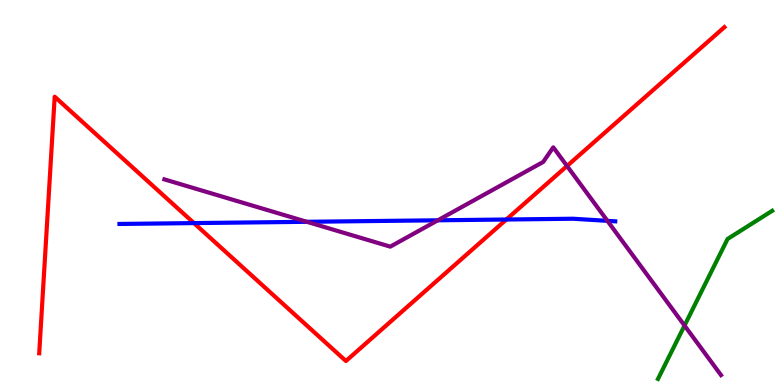[{'lines': ['blue', 'red'], 'intersections': [{'x': 2.5, 'y': 4.21}, {'x': 6.53, 'y': 4.3}]}, {'lines': ['green', 'red'], 'intersections': []}, {'lines': ['purple', 'red'], 'intersections': [{'x': 7.32, 'y': 5.69}]}, {'lines': ['blue', 'green'], 'intersections': []}, {'lines': ['blue', 'purple'], 'intersections': [{'x': 3.96, 'y': 4.24}, {'x': 5.65, 'y': 4.28}, {'x': 7.84, 'y': 4.26}]}, {'lines': ['green', 'purple'], 'intersections': [{'x': 8.83, 'y': 1.54}]}]